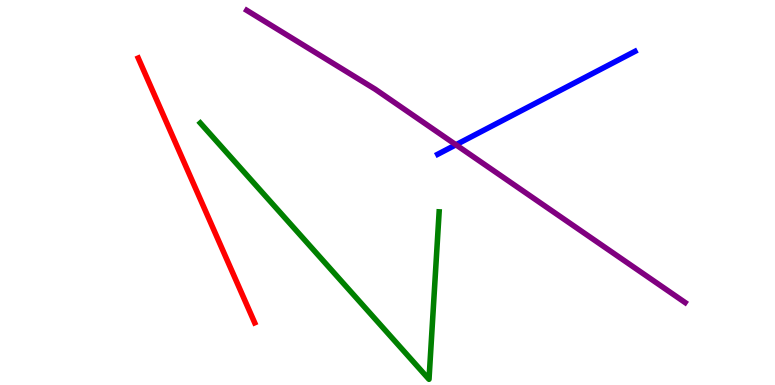[{'lines': ['blue', 'red'], 'intersections': []}, {'lines': ['green', 'red'], 'intersections': []}, {'lines': ['purple', 'red'], 'intersections': []}, {'lines': ['blue', 'green'], 'intersections': []}, {'lines': ['blue', 'purple'], 'intersections': [{'x': 5.88, 'y': 6.24}]}, {'lines': ['green', 'purple'], 'intersections': []}]